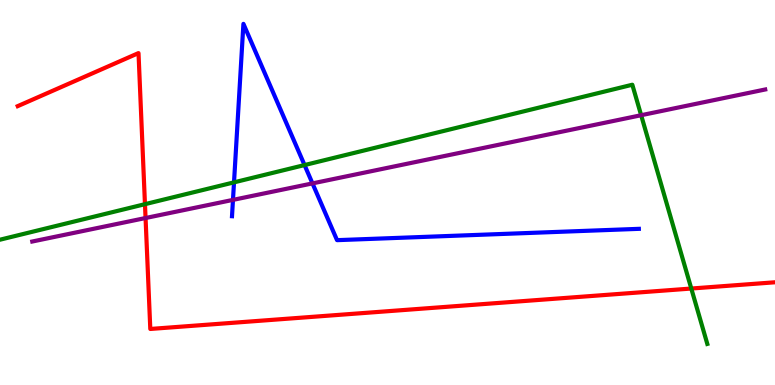[{'lines': ['blue', 'red'], 'intersections': []}, {'lines': ['green', 'red'], 'intersections': [{'x': 1.87, 'y': 4.7}, {'x': 8.92, 'y': 2.51}]}, {'lines': ['purple', 'red'], 'intersections': [{'x': 1.88, 'y': 4.34}]}, {'lines': ['blue', 'green'], 'intersections': [{'x': 3.02, 'y': 5.26}, {'x': 3.93, 'y': 5.71}]}, {'lines': ['blue', 'purple'], 'intersections': [{'x': 3.01, 'y': 4.81}, {'x': 4.03, 'y': 5.24}]}, {'lines': ['green', 'purple'], 'intersections': [{'x': 8.27, 'y': 7.01}]}]